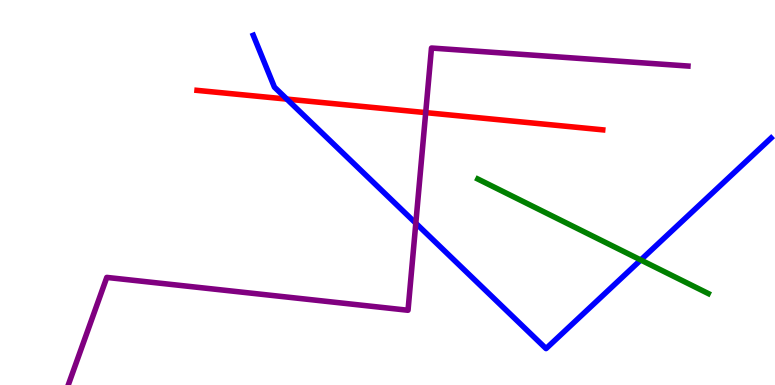[{'lines': ['blue', 'red'], 'intersections': [{'x': 3.7, 'y': 7.43}]}, {'lines': ['green', 'red'], 'intersections': []}, {'lines': ['purple', 'red'], 'intersections': [{'x': 5.49, 'y': 7.07}]}, {'lines': ['blue', 'green'], 'intersections': [{'x': 8.27, 'y': 3.25}]}, {'lines': ['blue', 'purple'], 'intersections': [{'x': 5.37, 'y': 4.2}]}, {'lines': ['green', 'purple'], 'intersections': []}]